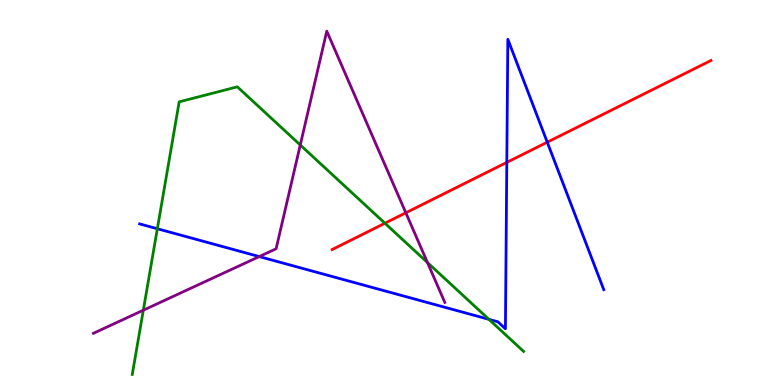[{'lines': ['blue', 'red'], 'intersections': [{'x': 6.54, 'y': 5.78}, {'x': 7.06, 'y': 6.31}]}, {'lines': ['green', 'red'], 'intersections': [{'x': 4.97, 'y': 4.2}]}, {'lines': ['purple', 'red'], 'intersections': [{'x': 5.24, 'y': 4.47}]}, {'lines': ['blue', 'green'], 'intersections': [{'x': 2.03, 'y': 4.06}, {'x': 6.31, 'y': 1.71}]}, {'lines': ['blue', 'purple'], 'intersections': [{'x': 3.35, 'y': 3.34}]}, {'lines': ['green', 'purple'], 'intersections': [{'x': 1.85, 'y': 1.94}, {'x': 3.87, 'y': 6.23}, {'x': 5.52, 'y': 3.18}]}]